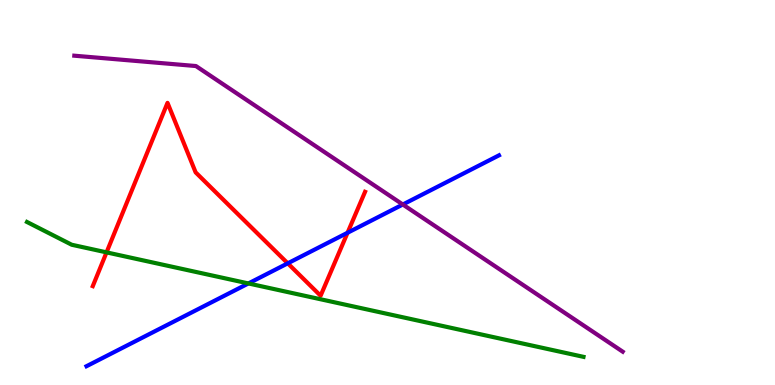[{'lines': ['blue', 'red'], 'intersections': [{'x': 3.71, 'y': 3.16}, {'x': 4.48, 'y': 3.95}]}, {'lines': ['green', 'red'], 'intersections': [{'x': 1.37, 'y': 3.44}]}, {'lines': ['purple', 'red'], 'intersections': []}, {'lines': ['blue', 'green'], 'intersections': [{'x': 3.21, 'y': 2.64}]}, {'lines': ['blue', 'purple'], 'intersections': [{'x': 5.2, 'y': 4.69}]}, {'lines': ['green', 'purple'], 'intersections': []}]